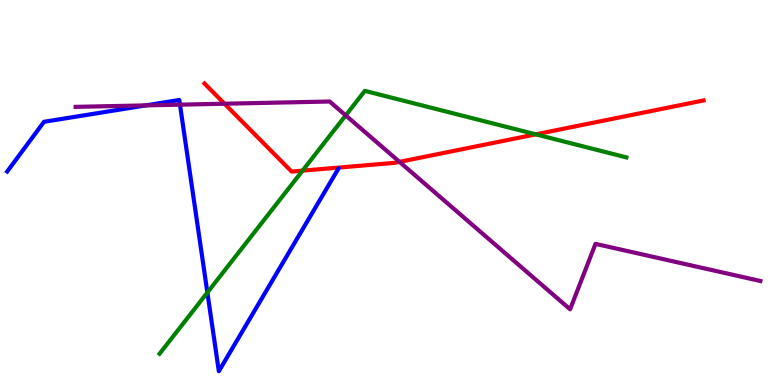[{'lines': ['blue', 'red'], 'intersections': []}, {'lines': ['green', 'red'], 'intersections': [{'x': 3.9, 'y': 5.57}, {'x': 6.91, 'y': 6.51}]}, {'lines': ['purple', 'red'], 'intersections': [{'x': 2.9, 'y': 7.31}, {'x': 5.15, 'y': 5.8}]}, {'lines': ['blue', 'green'], 'intersections': [{'x': 2.68, 'y': 2.4}]}, {'lines': ['blue', 'purple'], 'intersections': [{'x': 1.88, 'y': 7.26}, {'x': 2.32, 'y': 7.28}]}, {'lines': ['green', 'purple'], 'intersections': [{'x': 4.46, 'y': 7.0}]}]